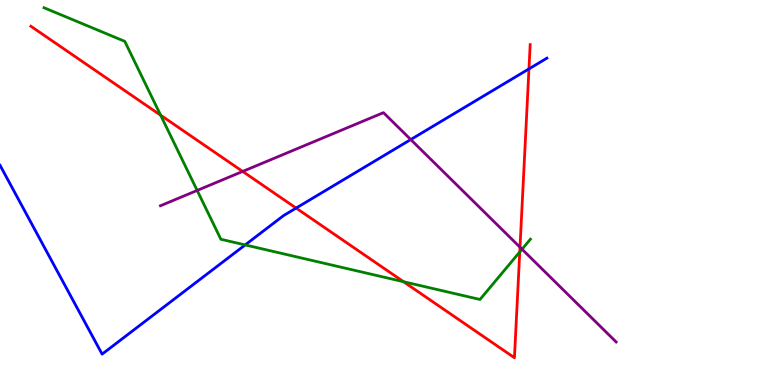[{'lines': ['blue', 'red'], 'intersections': [{'x': 3.82, 'y': 4.6}, {'x': 6.83, 'y': 8.21}]}, {'lines': ['green', 'red'], 'intersections': [{'x': 2.07, 'y': 7.01}, {'x': 5.21, 'y': 2.68}, {'x': 6.71, 'y': 3.46}]}, {'lines': ['purple', 'red'], 'intersections': [{'x': 3.13, 'y': 5.55}, {'x': 6.71, 'y': 3.58}]}, {'lines': ['blue', 'green'], 'intersections': [{'x': 3.16, 'y': 3.64}]}, {'lines': ['blue', 'purple'], 'intersections': [{'x': 5.3, 'y': 6.38}]}, {'lines': ['green', 'purple'], 'intersections': [{'x': 2.54, 'y': 5.05}, {'x': 6.74, 'y': 3.53}]}]